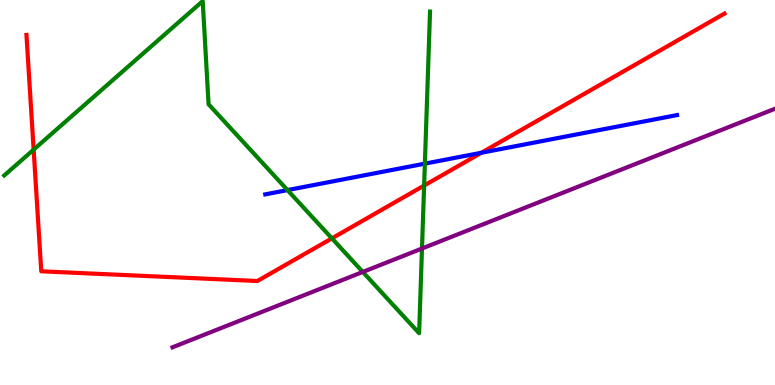[{'lines': ['blue', 'red'], 'intersections': [{'x': 6.21, 'y': 6.03}]}, {'lines': ['green', 'red'], 'intersections': [{'x': 0.434, 'y': 6.11}, {'x': 4.28, 'y': 3.81}, {'x': 5.47, 'y': 5.18}]}, {'lines': ['purple', 'red'], 'intersections': []}, {'lines': ['blue', 'green'], 'intersections': [{'x': 3.71, 'y': 5.06}, {'x': 5.48, 'y': 5.75}]}, {'lines': ['blue', 'purple'], 'intersections': []}, {'lines': ['green', 'purple'], 'intersections': [{'x': 4.68, 'y': 2.94}, {'x': 5.45, 'y': 3.54}]}]